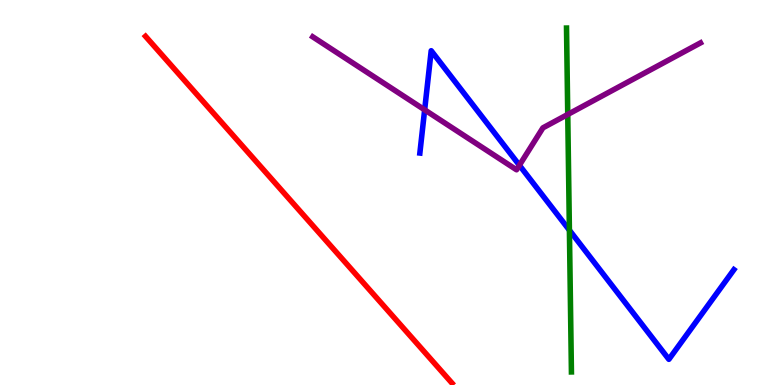[{'lines': ['blue', 'red'], 'intersections': []}, {'lines': ['green', 'red'], 'intersections': []}, {'lines': ['purple', 'red'], 'intersections': []}, {'lines': ['blue', 'green'], 'intersections': [{'x': 7.35, 'y': 4.02}]}, {'lines': ['blue', 'purple'], 'intersections': [{'x': 5.48, 'y': 7.15}, {'x': 6.7, 'y': 5.71}]}, {'lines': ['green', 'purple'], 'intersections': [{'x': 7.33, 'y': 7.03}]}]